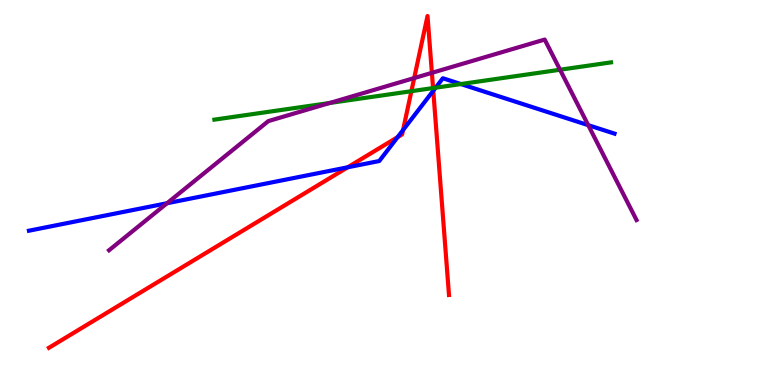[{'lines': ['blue', 'red'], 'intersections': [{'x': 4.49, 'y': 5.65}, {'x': 5.13, 'y': 6.44}, {'x': 5.2, 'y': 6.62}, {'x': 5.59, 'y': 7.64}]}, {'lines': ['green', 'red'], 'intersections': [{'x': 5.31, 'y': 7.63}, {'x': 5.59, 'y': 7.71}]}, {'lines': ['purple', 'red'], 'intersections': [{'x': 5.34, 'y': 7.97}, {'x': 5.57, 'y': 8.11}]}, {'lines': ['blue', 'green'], 'intersections': [{'x': 5.62, 'y': 7.72}, {'x': 5.95, 'y': 7.82}]}, {'lines': ['blue', 'purple'], 'intersections': [{'x': 2.16, 'y': 4.72}, {'x': 7.59, 'y': 6.75}]}, {'lines': ['green', 'purple'], 'intersections': [{'x': 4.25, 'y': 7.33}, {'x': 7.23, 'y': 8.19}]}]